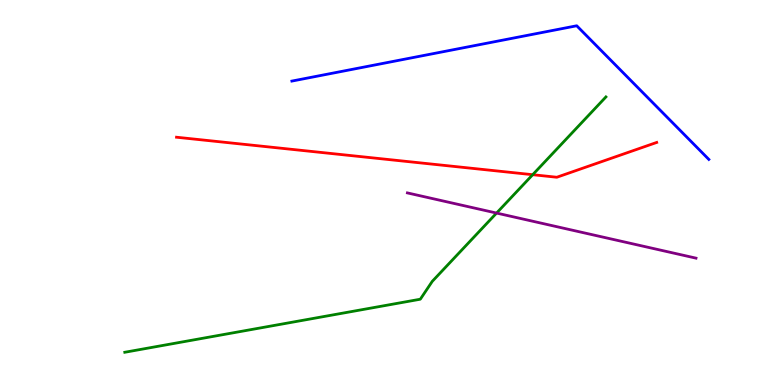[{'lines': ['blue', 'red'], 'intersections': []}, {'lines': ['green', 'red'], 'intersections': [{'x': 6.87, 'y': 5.46}]}, {'lines': ['purple', 'red'], 'intersections': []}, {'lines': ['blue', 'green'], 'intersections': []}, {'lines': ['blue', 'purple'], 'intersections': []}, {'lines': ['green', 'purple'], 'intersections': [{'x': 6.41, 'y': 4.47}]}]